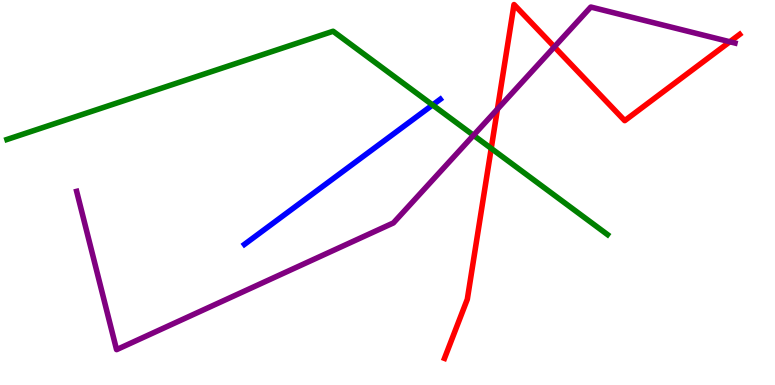[{'lines': ['blue', 'red'], 'intersections': []}, {'lines': ['green', 'red'], 'intersections': [{'x': 6.34, 'y': 6.14}]}, {'lines': ['purple', 'red'], 'intersections': [{'x': 6.42, 'y': 7.17}, {'x': 7.15, 'y': 8.78}, {'x': 9.42, 'y': 8.92}]}, {'lines': ['blue', 'green'], 'intersections': [{'x': 5.58, 'y': 7.27}]}, {'lines': ['blue', 'purple'], 'intersections': []}, {'lines': ['green', 'purple'], 'intersections': [{'x': 6.11, 'y': 6.49}]}]